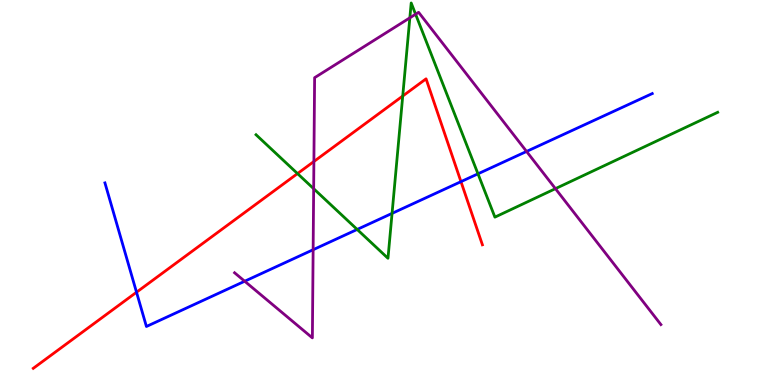[{'lines': ['blue', 'red'], 'intersections': [{'x': 1.76, 'y': 2.41}, {'x': 5.95, 'y': 5.28}]}, {'lines': ['green', 'red'], 'intersections': [{'x': 3.84, 'y': 5.49}, {'x': 5.2, 'y': 7.51}]}, {'lines': ['purple', 'red'], 'intersections': [{'x': 4.05, 'y': 5.81}]}, {'lines': ['blue', 'green'], 'intersections': [{'x': 4.61, 'y': 4.04}, {'x': 5.06, 'y': 4.46}, {'x': 6.17, 'y': 5.49}]}, {'lines': ['blue', 'purple'], 'intersections': [{'x': 3.16, 'y': 2.7}, {'x': 4.04, 'y': 3.51}, {'x': 6.79, 'y': 6.07}]}, {'lines': ['green', 'purple'], 'intersections': [{'x': 4.05, 'y': 5.1}, {'x': 5.29, 'y': 9.54}, {'x': 5.36, 'y': 9.63}, {'x': 7.17, 'y': 5.1}]}]